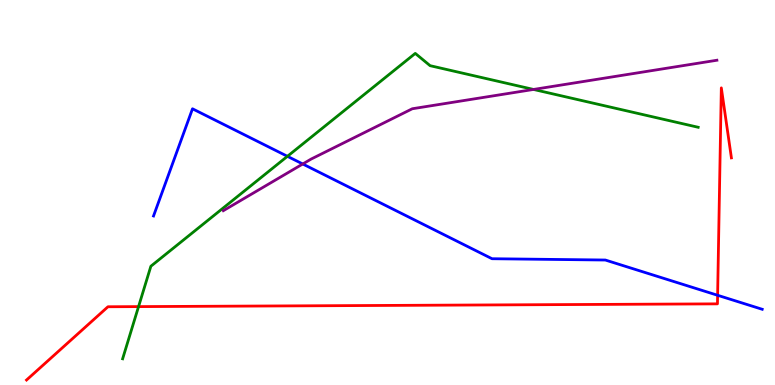[{'lines': ['blue', 'red'], 'intersections': [{'x': 9.26, 'y': 2.33}]}, {'lines': ['green', 'red'], 'intersections': [{'x': 1.79, 'y': 2.04}]}, {'lines': ['purple', 'red'], 'intersections': []}, {'lines': ['blue', 'green'], 'intersections': [{'x': 3.71, 'y': 5.94}]}, {'lines': ['blue', 'purple'], 'intersections': [{'x': 3.91, 'y': 5.74}]}, {'lines': ['green', 'purple'], 'intersections': [{'x': 6.88, 'y': 7.68}]}]